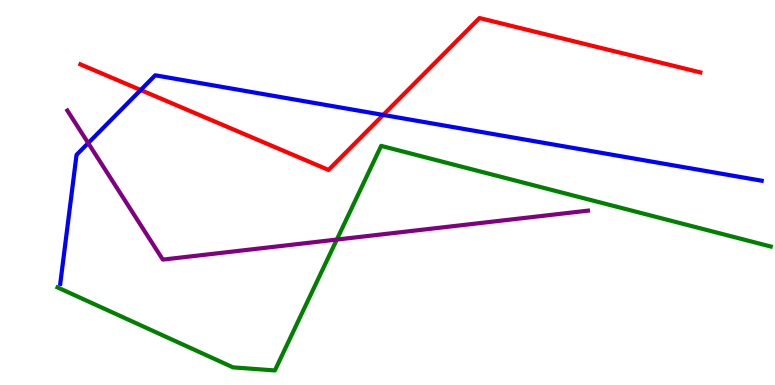[{'lines': ['blue', 'red'], 'intersections': [{'x': 1.82, 'y': 7.66}, {'x': 4.94, 'y': 7.02}]}, {'lines': ['green', 'red'], 'intersections': []}, {'lines': ['purple', 'red'], 'intersections': []}, {'lines': ['blue', 'green'], 'intersections': []}, {'lines': ['blue', 'purple'], 'intersections': [{'x': 1.14, 'y': 6.28}]}, {'lines': ['green', 'purple'], 'intersections': [{'x': 4.35, 'y': 3.78}]}]